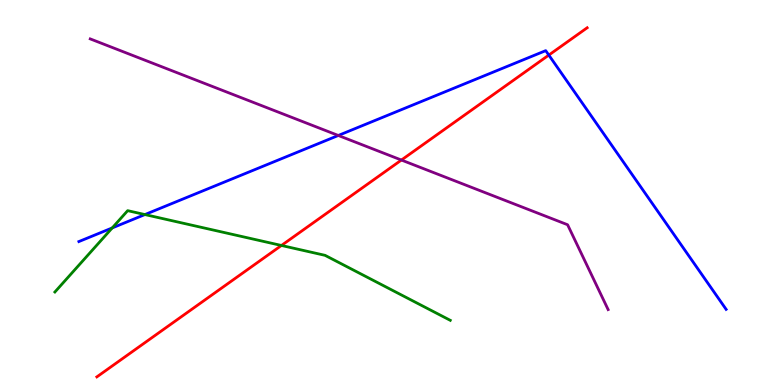[{'lines': ['blue', 'red'], 'intersections': [{'x': 7.08, 'y': 8.57}]}, {'lines': ['green', 'red'], 'intersections': [{'x': 3.63, 'y': 3.62}]}, {'lines': ['purple', 'red'], 'intersections': [{'x': 5.18, 'y': 5.84}]}, {'lines': ['blue', 'green'], 'intersections': [{'x': 1.45, 'y': 4.08}, {'x': 1.87, 'y': 4.43}]}, {'lines': ['blue', 'purple'], 'intersections': [{'x': 4.37, 'y': 6.48}]}, {'lines': ['green', 'purple'], 'intersections': []}]